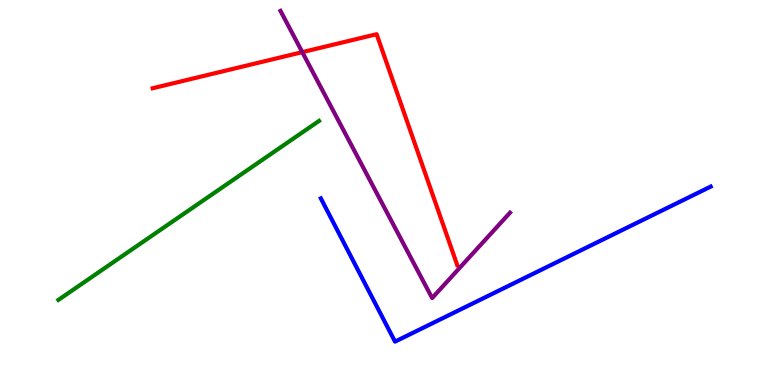[{'lines': ['blue', 'red'], 'intersections': []}, {'lines': ['green', 'red'], 'intersections': []}, {'lines': ['purple', 'red'], 'intersections': [{'x': 3.9, 'y': 8.65}]}, {'lines': ['blue', 'green'], 'intersections': []}, {'lines': ['blue', 'purple'], 'intersections': []}, {'lines': ['green', 'purple'], 'intersections': []}]